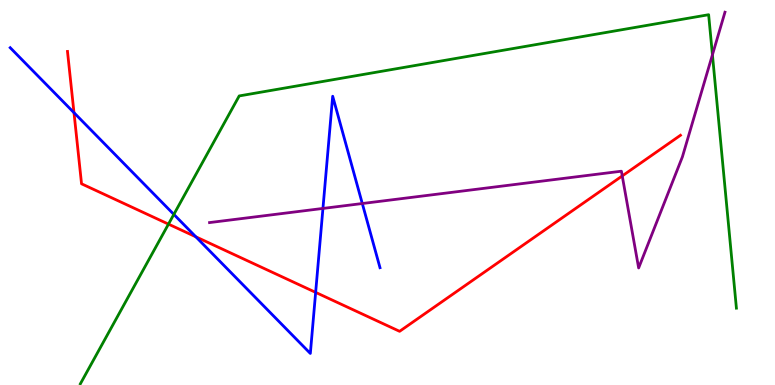[{'lines': ['blue', 'red'], 'intersections': [{'x': 0.955, 'y': 7.07}, {'x': 2.53, 'y': 3.85}, {'x': 4.07, 'y': 2.41}]}, {'lines': ['green', 'red'], 'intersections': [{'x': 2.17, 'y': 4.18}]}, {'lines': ['purple', 'red'], 'intersections': [{'x': 8.03, 'y': 5.43}]}, {'lines': ['blue', 'green'], 'intersections': [{'x': 2.24, 'y': 4.43}]}, {'lines': ['blue', 'purple'], 'intersections': [{'x': 4.17, 'y': 4.59}, {'x': 4.67, 'y': 4.71}]}, {'lines': ['green', 'purple'], 'intersections': [{'x': 9.19, 'y': 8.58}]}]